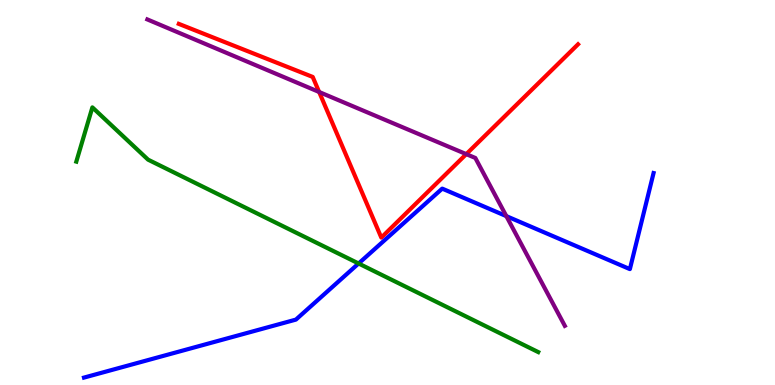[{'lines': ['blue', 'red'], 'intersections': []}, {'lines': ['green', 'red'], 'intersections': []}, {'lines': ['purple', 'red'], 'intersections': [{'x': 4.12, 'y': 7.61}, {'x': 6.02, 'y': 6.0}]}, {'lines': ['blue', 'green'], 'intersections': [{'x': 4.63, 'y': 3.16}]}, {'lines': ['blue', 'purple'], 'intersections': [{'x': 6.53, 'y': 4.39}]}, {'lines': ['green', 'purple'], 'intersections': []}]